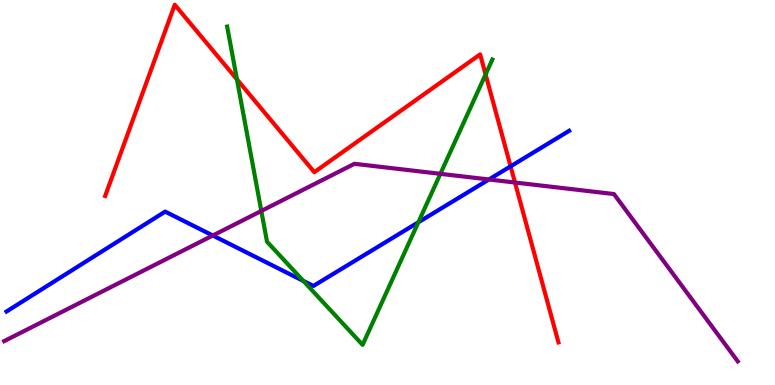[{'lines': ['blue', 'red'], 'intersections': [{'x': 6.59, 'y': 5.68}]}, {'lines': ['green', 'red'], 'intersections': [{'x': 3.06, 'y': 7.94}, {'x': 6.27, 'y': 8.07}]}, {'lines': ['purple', 'red'], 'intersections': [{'x': 6.64, 'y': 5.26}]}, {'lines': ['blue', 'green'], 'intersections': [{'x': 3.91, 'y': 2.7}, {'x': 5.4, 'y': 4.23}]}, {'lines': ['blue', 'purple'], 'intersections': [{'x': 2.75, 'y': 3.88}, {'x': 6.31, 'y': 5.34}]}, {'lines': ['green', 'purple'], 'intersections': [{'x': 3.37, 'y': 4.52}, {'x': 5.68, 'y': 5.49}]}]